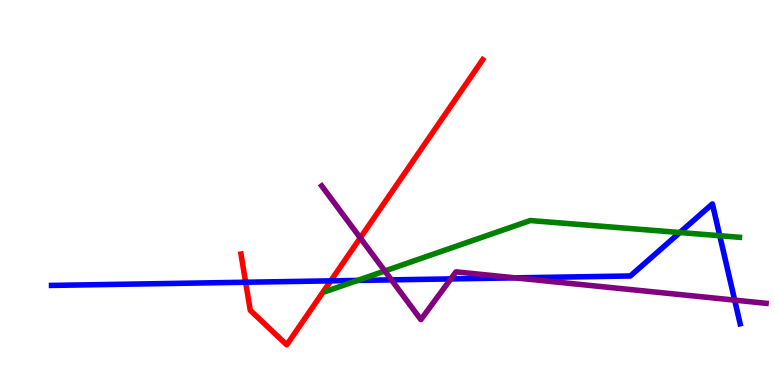[{'lines': ['blue', 'red'], 'intersections': [{'x': 3.17, 'y': 2.67}, {'x': 4.27, 'y': 2.7}]}, {'lines': ['green', 'red'], 'intersections': []}, {'lines': ['purple', 'red'], 'intersections': [{'x': 4.65, 'y': 3.82}]}, {'lines': ['blue', 'green'], 'intersections': [{'x': 4.61, 'y': 2.72}, {'x': 8.77, 'y': 3.96}, {'x': 9.29, 'y': 3.88}]}, {'lines': ['blue', 'purple'], 'intersections': [{'x': 5.05, 'y': 2.73}, {'x': 5.82, 'y': 2.76}, {'x': 6.65, 'y': 2.78}, {'x': 9.48, 'y': 2.2}]}, {'lines': ['green', 'purple'], 'intersections': [{'x': 4.97, 'y': 2.96}]}]